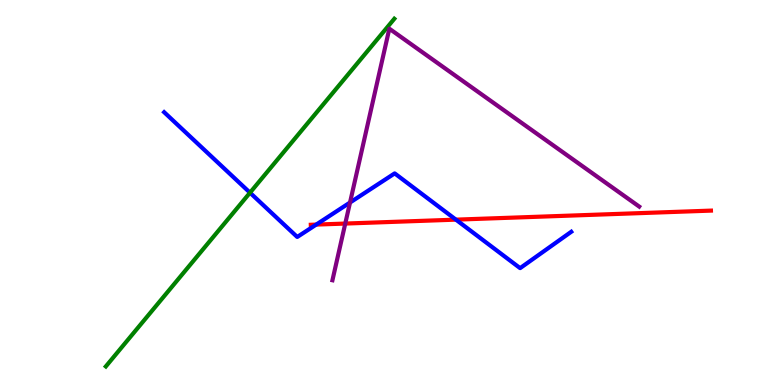[{'lines': ['blue', 'red'], 'intersections': [{'x': 4.08, 'y': 4.17}, {'x': 5.88, 'y': 4.29}]}, {'lines': ['green', 'red'], 'intersections': []}, {'lines': ['purple', 'red'], 'intersections': [{'x': 4.45, 'y': 4.19}]}, {'lines': ['blue', 'green'], 'intersections': [{'x': 3.23, 'y': 5.0}]}, {'lines': ['blue', 'purple'], 'intersections': [{'x': 4.52, 'y': 4.74}]}, {'lines': ['green', 'purple'], 'intersections': []}]